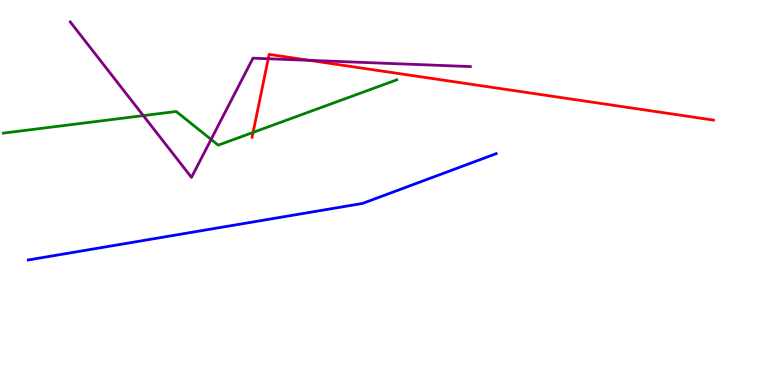[{'lines': ['blue', 'red'], 'intersections': []}, {'lines': ['green', 'red'], 'intersections': [{'x': 3.27, 'y': 6.56}]}, {'lines': ['purple', 'red'], 'intersections': [{'x': 3.46, 'y': 8.47}, {'x': 3.99, 'y': 8.43}]}, {'lines': ['blue', 'green'], 'intersections': []}, {'lines': ['blue', 'purple'], 'intersections': []}, {'lines': ['green', 'purple'], 'intersections': [{'x': 1.85, 'y': 7.0}, {'x': 2.72, 'y': 6.38}]}]